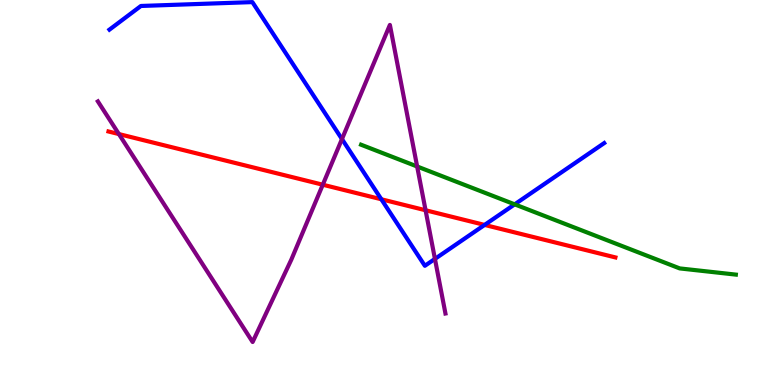[{'lines': ['blue', 'red'], 'intersections': [{'x': 4.92, 'y': 4.82}, {'x': 6.25, 'y': 4.16}]}, {'lines': ['green', 'red'], 'intersections': []}, {'lines': ['purple', 'red'], 'intersections': [{'x': 1.53, 'y': 6.52}, {'x': 4.16, 'y': 5.2}, {'x': 5.49, 'y': 4.54}]}, {'lines': ['blue', 'green'], 'intersections': [{'x': 6.64, 'y': 4.69}]}, {'lines': ['blue', 'purple'], 'intersections': [{'x': 4.41, 'y': 6.39}, {'x': 5.61, 'y': 3.28}]}, {'lines': ['green', 'purple'], 'intersections': [{'x': 5.38, 'y': 5.68}]}]